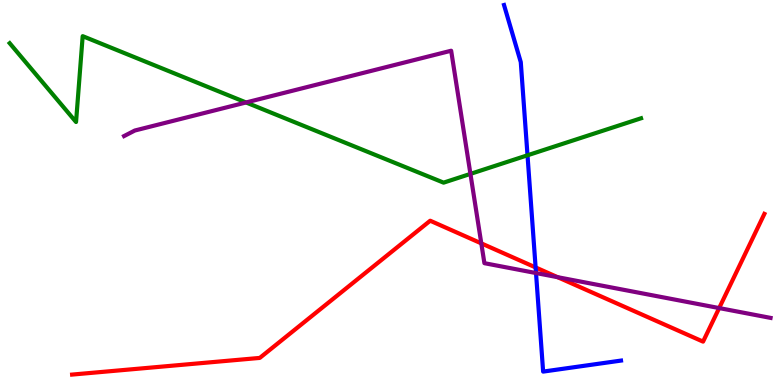[{'lines': ['blue', 'red'], 'intersections': [{'x': 6.91, 'y': 3.05}]}, {'lines': ['green', 'red'], 'intersections': []}, {'lines': ['purple', 'red'], 'intersections': [{'x': 6.21, 'y': 3.68}, {'x': 7.2, 'y': 2.8}, {'x': 9.28, 'y': 2.0}]}, {'lines': ['blue', 'green'], 'intersections': [{'x': 6.81, 'y': 5.97}]}, {'lines': ['blue', 'purple'], 'intersections': [{'x': 6.92, 'y': 2.91}]}, {'lines': ['green', 'purple'], 'intersections': [{'x': 3.17, 'y': 7.34}, {'x': 6.07, 'y': 5.48}]}]